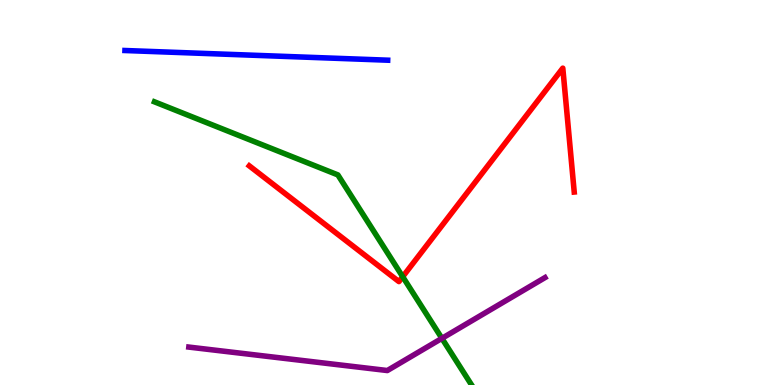[{'lines': ['blue', 'red'], 'intersections': []}, {'lines': ['green', 'red'], 'intersections': [{'x': 5.2, 'y': 2.81}]}, {'lines': ['purple', 'red'], 'intersections': []}, {'lines': ['blue', 'green'], 'intersections': []}, {'lines': ['blue', 'purple'], 'intersections': []}, {'lines': ['green', 'purple'], 'intersections': [{'x': 5.7, 'y': 1.21}]}]